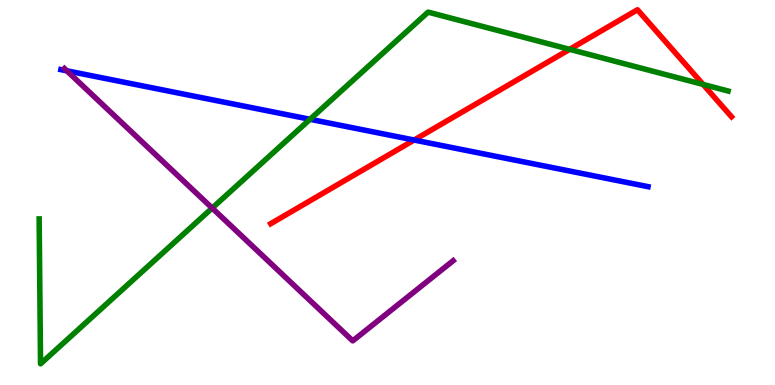[{'lines': ['blue', 'red'], 'intersections': [{'x': 5.34, 'y': 6.36}]}, {'lines': ['green', 'red'], 'intersections': [{'x': 7.35, 'y': 8.72}, {'x': 9.07, 'y': 7.81}]}, {'lines': ['purple', 'red'], 'intersections': []}, {'lines': ['blue', 'green'], 'intersections': [{'x': 4.0, 'y': 6.9}]}, {'lines': ['blue', 'purple'], 'intersections': [{'x': 0.862, 'y': 8.16}]}, {'lines': ['green', 'purple'], 'intersections': [{'x': 2.74, 'y': 4.6}]}]